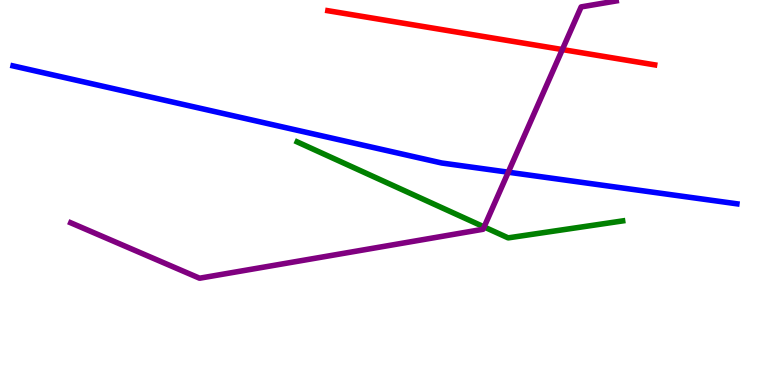[{'lines': ['blue', 'red'], 'intersections': []}, {'lines': ['green', 'red'], 'intersections': []}, {'lines': ['purple', 'red'], 'intersections': [{'x': 7.26, 'y': 8.71}]}, {'lines': ['blue', 'green'], 'intersections': []}, {'lines': ['blue', 'purple'], 'intersections': [{'x': 6.56, 'y': 5.53}]}, {'lines': ['green', 'purple'], 'intersections': [{'x': 6.25, 'y': 4.11}]}]